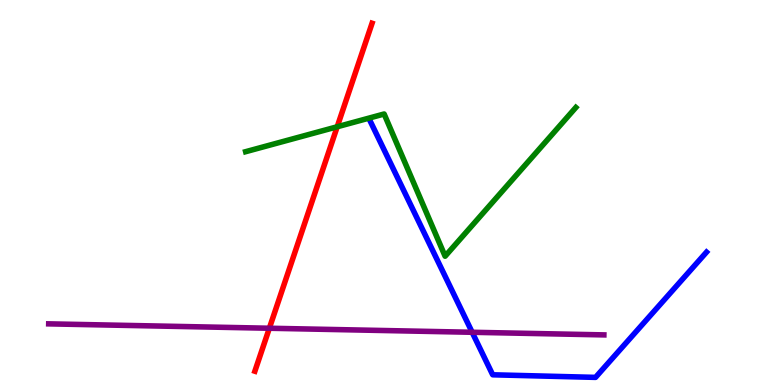[{'lines': ['blue', 'red'], 'intersections': []}, {'lines': ['green', 'red'], 'intersections': [{'x': 4.35, 'y': 6.71}]}, {'lines': ['purple', 'red'], 'intersections': [{'x': 3.48, 'y': 1.47}]}, {'lines': ['blue', 'green'], 'intersections': []}, {'lines': ['blue', 'purple'], 'intersections': [{'x': 6.09, 'y': 1.37}]}, {'lines': ['green', 'purple'], 'intersections': []}]